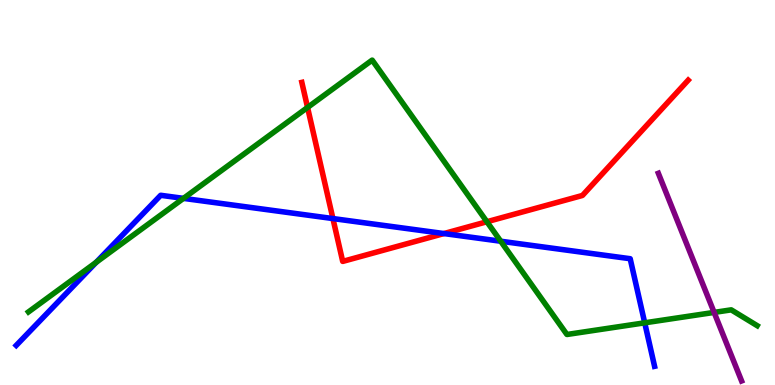[{'lines': ['blue', 'red'], 'intersections': [{'x': 4.3, 'y': 4.32}, {'x': 5.73, 'y': 3.93}]}, {'lines': ['green', 'red'], 'intersections': [{'x': 3.97, 'y': 7.21}, {'x': 6.28, 'y': 4.24}]}, {'lines': ['purple', 'red'], 'intersections': []}, {'lines': ['blue', 'green'], 'intersections': [{'x': 1.24, 'y': 3.19}, {'x': 2.37, 'y': 4.85}, {'x': 6.46, 'y': 3.73}, {'x': 8.32, 'y': 1.62}]}, {'lines': ['blue', 'purple'], 'intersections': []}, {'lines': ['green', 'purple'], 'intersections': [{'x': 9.21, 'y': 1.89}]}]